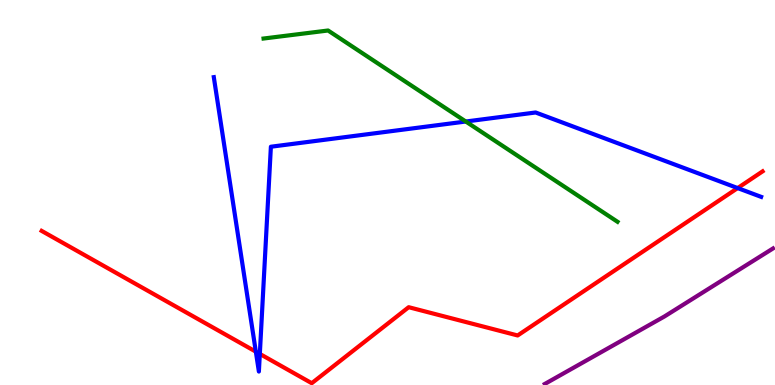[{'lines': ['blue', 'red'], 'intersections': [{'x': 3.3, 'y': 0.866}, {'x': 3.35, 'y': 0.807}, {'x': 9.52, 'y': 5.12}]}, {'lines': ['green', 'red'], 'intersections': []}, {'lines': ['purple', 'red'], 'intersections': []}, {'lines': ['blue', 'green'], 'intersections': [{'x': 6.01, 'y': 6.84}]}, {'lines': ['blue', 'purple'], 'intersections': []}, {'lines': ['green', 'purple'], 'intersections': []}]